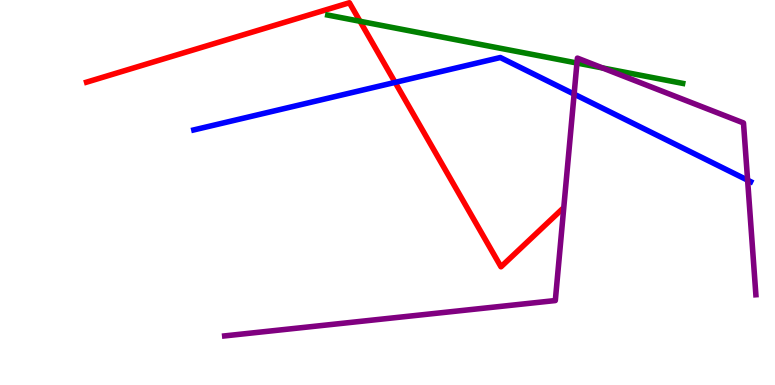[{'lines': ['blue', 'red'], 'intersections': [{'x': 5.1, 'y': 7.86}]}, {'lines': ['green', 'red'], 'intersections': [{'x': 4.65, 'y': 9.45}]}, {'lines': ['purple', 'red'], 'intersections': []}, {'lines': ['blue', 'green'], 'intersections': []}, {'lines': ['blue', 'purple'], 'intersections': [{'x': 7.41, 'y': 7.56}, {'x': 9.65, 'y': 5.32}]}, {'lines': ['green', 'purple'], 'intersections': [{'x': 7.44, 'y': 8.36}, {'x': 7.78, 'y': 8.23}]}]